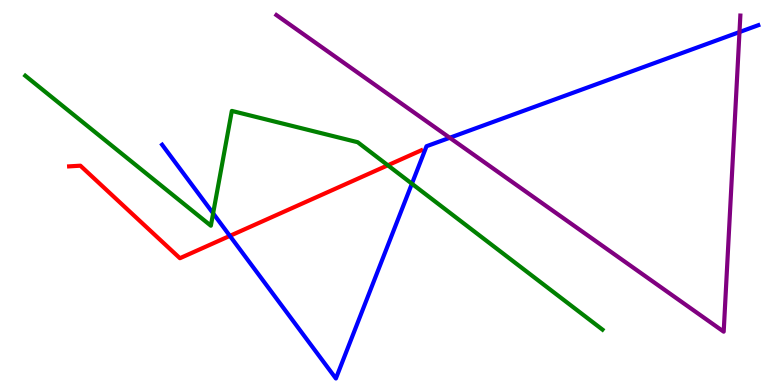[{'lines': ['blue', 'red'], 'intersections': [{'x': 2.97, 'y': 3.87}]}, {'lines': ['green', 'red'], 'intersections': [{'x': 5.0, 'y': 5.71}]}, {'lines': ['purple', 'red'], 'intersections': []}, {'lines': ['blue', 'green'], 'intersections': [{'x': 2.75, 'y': 4.46}, {'x': 5.31, 'y': 5.23}]}, {'lines': ['blue', 'purple'], 'intersections': [{'x': 5.8, 'y': 6.42}, {'x': 9.54, 'y': 9.17}]}, {'lines': ['green', 'purple'], 'intersections': []}]